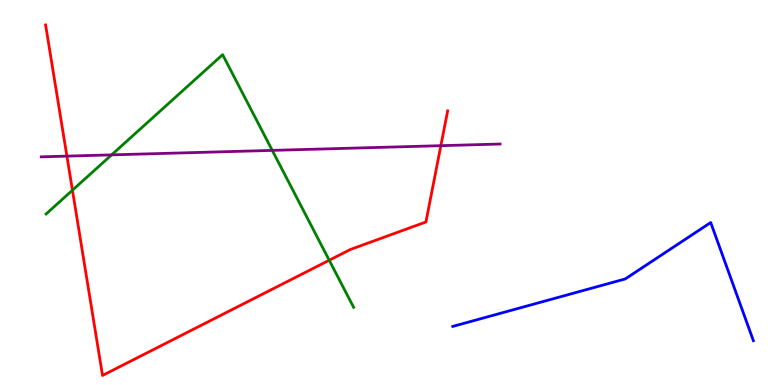[{'lines': ['blue', 'red'], 'intersections': []}, {'lines': ['green', 'red'], 'intersections': [{'x': 0.935, 'y': 5.06}, {'x': 4.25, 'y': 3.24}]}, {'lines': ['purple', 'red'], 'intersections': [{'x': 0.863, 'y': 5.94}, {'x': 5.69, 'y': 6.22}]}, {'lines': ['blue', 'green'], 'intersections': []}, {'lines': ['blue', 'purple'], 'intersections': []}, {'lines': ['green', 'purple'], 'intersections': [{'x': 1.44, 'y': 5.98}, {'x': 3.51, 'y': 6.09}]}]